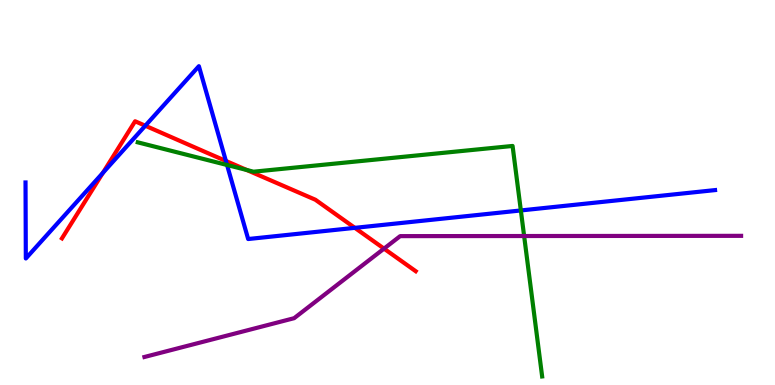[{'lines': ['blue', 'red'], 'intersections': [{'x': 1.33, 'y': 5.51}, {'x': 1.87, 'y': 6.73}, {'x': 2.91, 'y': 5.82}, {'x': 4.58, 'y': 4.08}]}, {'lines': ['green', 'red'], 'intersections': [{'x': 3.18, 'y': 5.58}]}, {'lines': ['purple', 'red'], 'intersections': [{'x': 4.96, 'y': 3.54}]}, {'lines': ['blue', 'green'], 'intersections': [{'x': 2.93, 'y': 5.71}, {'x': 6.72, 'y': 4.53}]}, {'lines': ['blue', 'purple'], 'intersections': []}, {'lines': ['green', 'purple'], 'intersections': [{'x': 6.76, 'y': 3.87}]}]